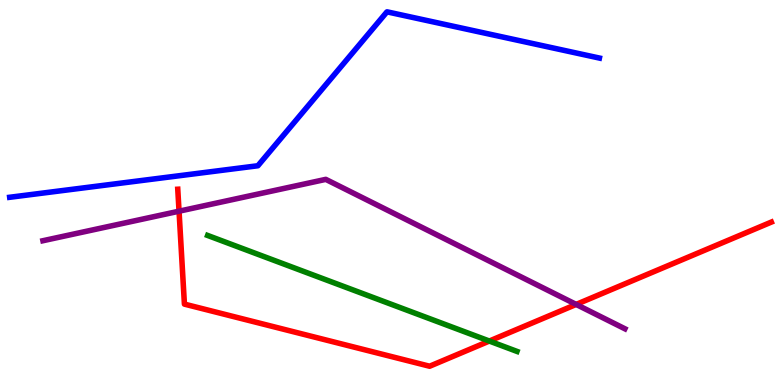[{'lines': ['blue', 'red'], 'intersections': []}, {'lines': ['green', 'red'], 'intersections': [{'x': 6.31, 'y': 1.14}]}, {'lines': ['purple', 'red'], 'intersections': [{'x': 2.31, 'y': 4.51}, {'x': 7.43, 'y': 2.09}]}, {'lines': ['blue', 'green'], 'intersections': []}, {'lines': ['blue', 'purple'], 'intersections': []}, {'lines': ['green', 'purple'], 'intersections': []}]